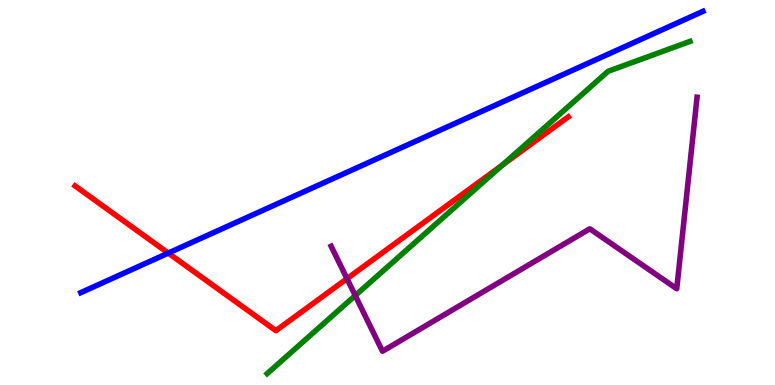[{'lines': ['blue', 'red'], 'intersections': [{'x': 2.17, 'y': 3.43}]}, {'lines': ['green', 'red'], 'intersections': [{'x': 6.48, 'y': 5.71}]}, {'lines': ['purple', 'red'], 'intersections': [{'x': 4.48, 'y': 2.76}]}, {'lines': ['blue', 'green'], 'intersections': []}, {'lines': ['blue', 'purple'], 'intersections': []}, {'lines': ['green', 'purple'], 'intersections': [{'x': 4.58, 'y': 2.32}]}]